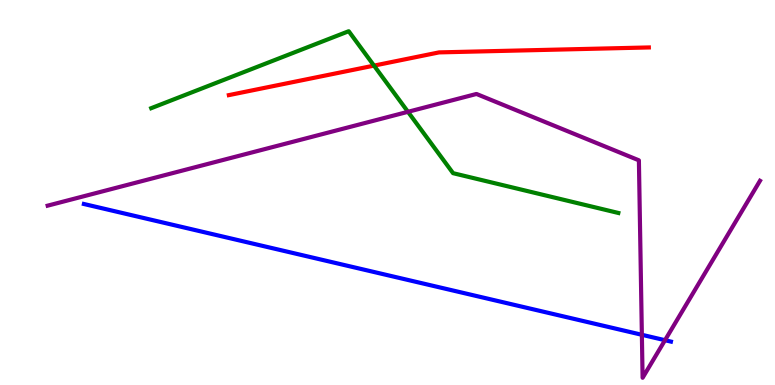[{'lines': ['blue', 'red'], 'intersections': []}, {'lines': ['green', 'red'], 'intersections': [{'x': 4.83, 'y': 8.3}]}, {'lines': ['purple', 'red'], 'intersections': []}, {'lines': ['blue', 'green'], 'intersections': []}, {'lines': ['blue', 'purple'], 'intersections': [{'x': 8.28, 'y': 1.3}, {'x': 8.58, 'y': 1.16}]}, {'lines': ['green', 'purple'], 'intersections': [{'x': 5.26, 'y': 7.1}]}]